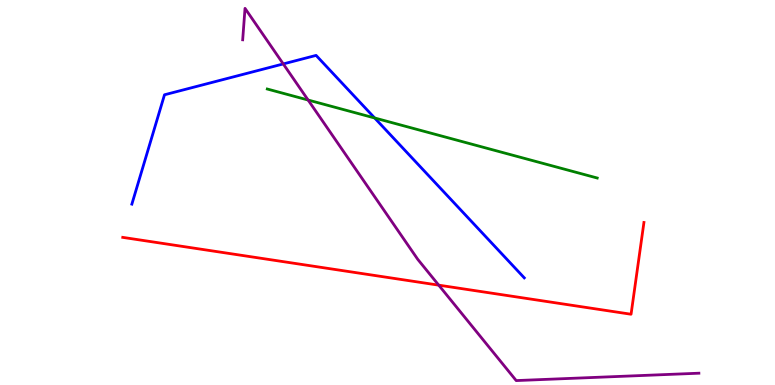[{'lines': ['blue', 'red'], 'intersections': []}, {'lines': ['green', 'red'], 'intersections': []}, {'lines': ['purple', 'red'], 'intersections': [{'x': 5.66, 'y': 2.59}]}, {'lines': ['blue', 'green'], 'intersections': [{'x': 4.83, 'y': 6.94}]}, {'lines': ['blue', 'purple'], 'intersections': [{'x': 3.66, 'y': 8.34}]}, {'lines': ['green', 'purple'], 'intersections': [{'x': 3.98, 'y': 7.4}]}]